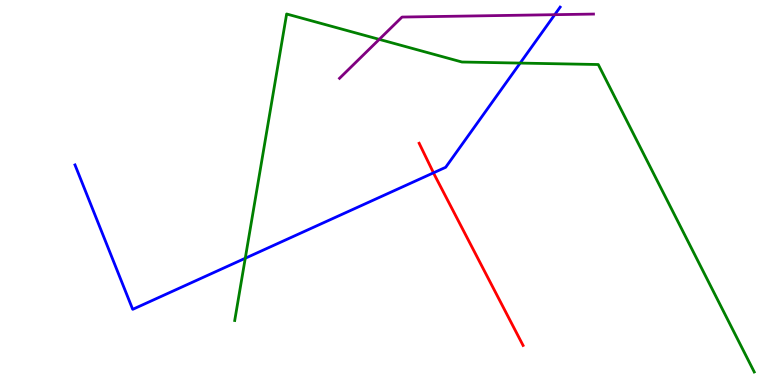[{'lines': ['blue', 'red'], 'intersections': [{'x': 5.59, 'y': 5.51}]}, {'lines': ['green', 'red'], 'intersections': []}, {'lines': ['purple', 'red'], 'intersections': []}, {'lines': ['blue', 'green'], 'intersections': [{'x': 3.16, 'y': 3.29}, {'x': 6.71, 'y': 8.36}]}, {'lines': ['blue', 'purple'], 'intersections': [{'x': 7.16, 'y': 9.62}]}, {'lines': ['green', 'purple'], 'intersections': [{'x': 4.89, 'y': 8.98}]}]